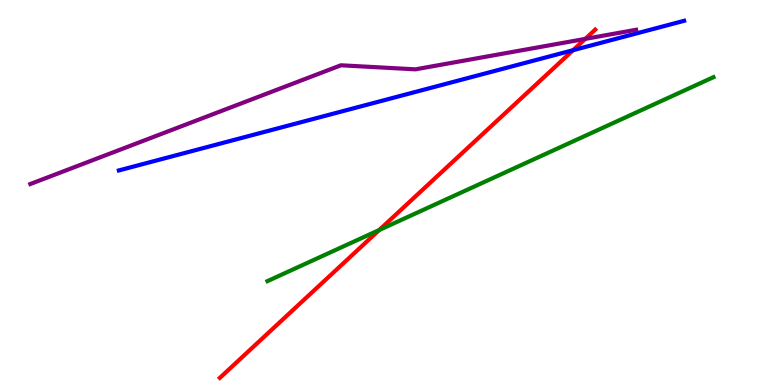[{'lines': ['blue', 'red'], 'intersections': [{'x': 7.39, 'y': 8.7}]}, {'lines': ['green', 'red'], 'intersections': [{'x': 4.89, 'y': 4.03}]}, {'lines': ['purple', 'red'], 'intersections': [{'x': 7.55, 'y': 8.99}]}, {'lines': ['blue', 'green'], 'intersections': []}, {'lines': ['blue', 'purple'], 'intersections': []}, {'lines': ['green', 'purple'], 'intersections': []}]